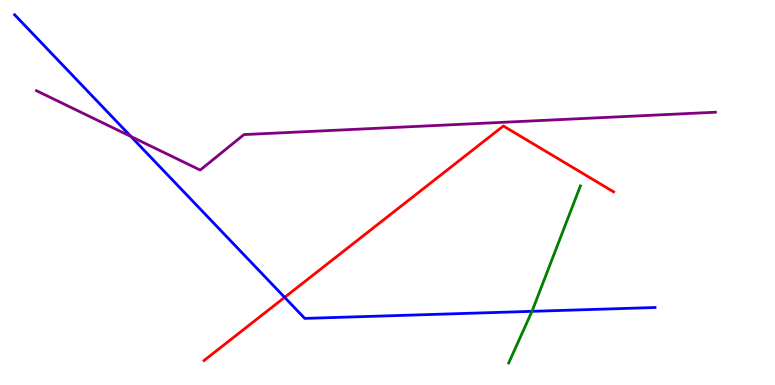[{'lines': ['blue', 'red'], 'intersections': [{'x': 3.67, 'y': 2.28}]}, {'lines': ['green', 'red'], 'intersections': []}, {'lines': ['purple', 'red'], 'intersections': []}, {'lines': ['blue', 'green'], 'intersections': [{'x': 6.86, 'y': 1.91}]}, {'lines': ['blue', 'purple'], 'intersections': [{'x': 1.69, 'y': 6.45}]}, {'lines': ['green', 'purple'], 'intersections': []}]